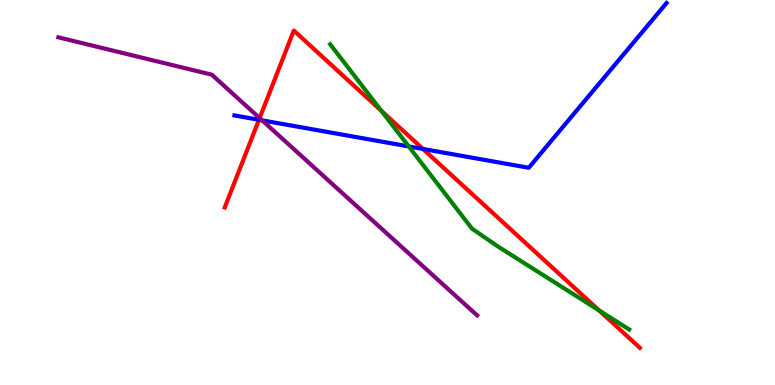[{'lines': ['blue', 'red'], 'intersections': [{'x': 3.34, 'y': 6.89}, {'x': 5.46, 'y': 6.13}]}, {'lines': ['green', 'red'], 'intersections': [{'x': 4.92, 'y': 7.12}, {'x': 7.73, 'y': 1.93}]}, {'lines': ['purple', 'red'], 'intersections': [{'x': 3.35, 'y': 6.93}]}, {'lines': ['blue', 'green'], 'intersections': [{'x': 5.27, 'y': 6.2}]}, {'lines': ['blue', 'purple'], 'intersections': [{'x': 3.38, 'y': 6.87}]}, {'lines': ['green', 'purple'], 'intersections': []}]